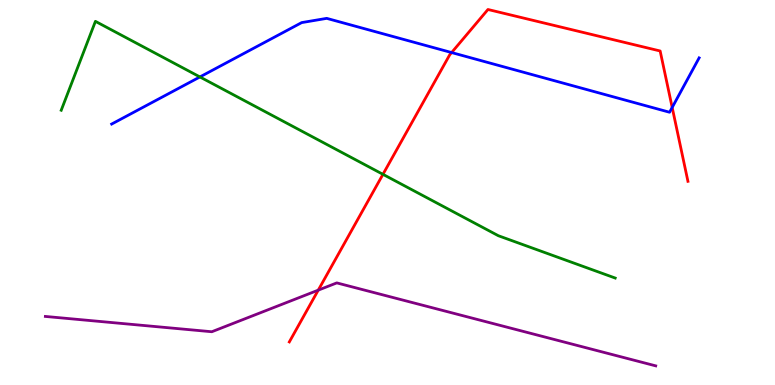[{'lines': ['blue', 'red'], 'intersections': [{'x': 5.83, 'y': 8.63}, {'x': 8.67, 'y': 7.21}]}, {'lines': ['green', 'red'], 'intersections': [{'x': 4.94, 'y': 5.47}]}, {'lines': ['purple', 'red'], 'intersections': [{'x': 4.11, 'y': 2.46}]}, {'lines': ['blue', 'green'], 'intersections': [{'x': 2.58, 'y': 8.0}]}, {'lines': ['blue', 'purple'], 'intersections': []}, {'lines': ['green', 'purple'], 'intersections': []}]